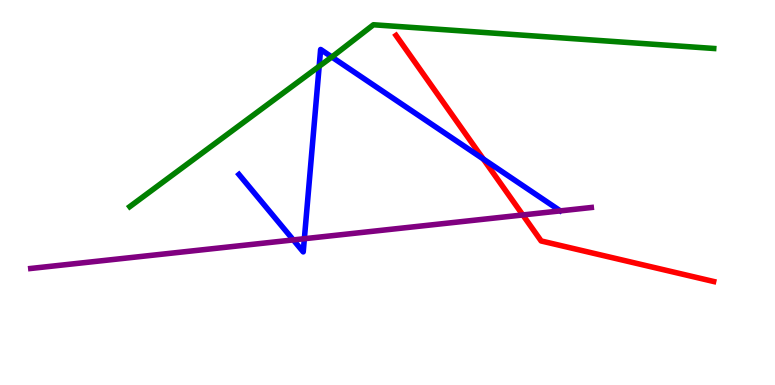[{'lines': ['blue', 'red'], 'intersections': [{'x': 6.24, 'y': 5.87}]}, {'lines': ['green', 'red'], 'intersections': []}, {'lines': ['purple', 'red'], 'intersections': [{'x': 6.75, 'y': 4.42}]}, {'lines': ['blue', 'green'], 'intersections': [{'x': 4.12, 'y': 8.28}, {'x': 4.28, 'y': 8.52}]}, {'lines': ['blue', 'purple'], 'intersections': [{'x': 3.78, 'y': 3.77}, {'x': 3.93, 'y': 3.8}]}, {'lines': ['green', 'purple'], 'intersections': []}]